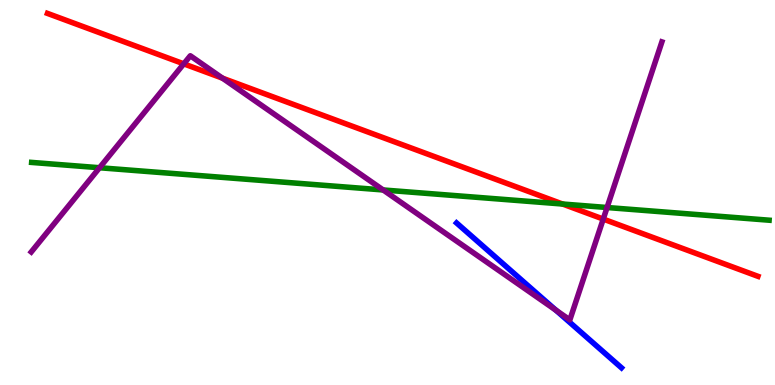[{'lines': ['blue', 'red'], 'intersections': []}, {'lines': ['green', 'red'], 'intersections': [{'x': 7.26, 'y': 4.7}]}, {'lines': ['purple', 'red'], 'intersections': [{'x': 2.37, 'y': 8.34}, {'x': 2.87, 'y': 7.97}, {'x': 7.78, 'y': 4.31}]}, {'lines': ['blue', 'green'], 'intersections': []}, {'lines': ['blue', 'purple'], 'intersections': [{'x': 7.17, 'y': 1.94}]}, {'lines': ['green', 'purple'], 'intersections': [{'x': 1.28, 'y': 5.64}, {'x': 4.94, 'y': 5.07}, {'x': 7.83, 'y': 4.61}]}]